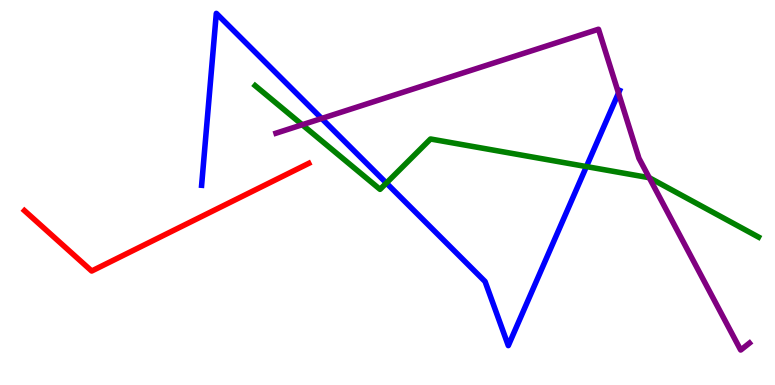[{'lines': ['blue', 'red'], 'intersections': []}, {'lines': ['green', 'red'], 'intersections': []}, {'lines': ['purple', 'red'], 'intersections': []}, {'lines': ['blue', 'green'], 'intersections': [{'x': 4.99, 'y': 5.25}, {'x': 7.57, 'y': 5.67}]}, {'lines': ['blue', 'purple'], 'intersections': [{'x': 4.15, 'y': 6.92}, {'x': 7.98, 'y': 7.58}]}, {'lines': ['green', 'purple'], 'intersections': [{'x': 3.9, 'y': 6.76}, {'x': 8.38, 'y': 5.38}]}]